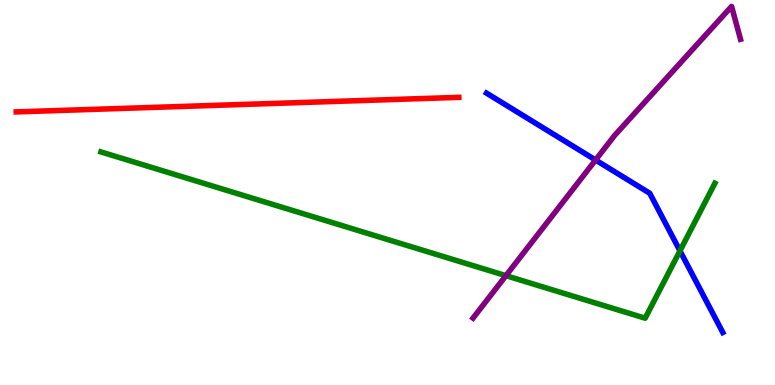[{'lines': ['blue', 'red'], 'intersections': []}, {'lines': ['green', 'red'], 'intersections': []}, {'lines': ['purple', 'red'], 'intersections': []}, {'lines': ['blue', 'green'], 'intersections': [{'x': 8.77, 'y': 3.48}]}, {'lines': ['blue', 'purple'], 'intersections': [{'x': 7.68, 'y': 5.84}]}, {'lines': ['green', 'purple'], 'intersections': [{'x': 6.53, 'y': 2.84}]}]